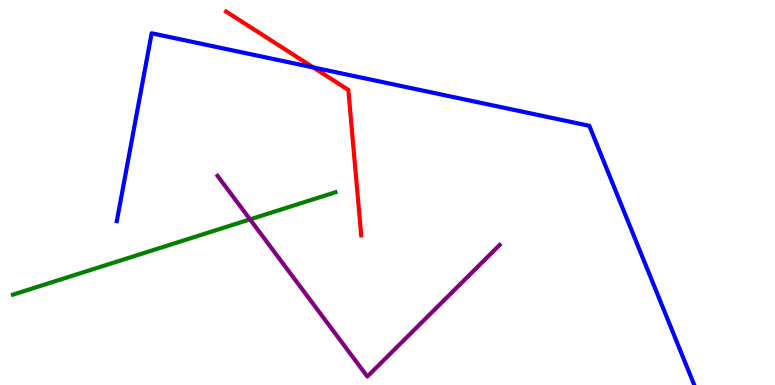[{'lines': ['blue', 'red'], 'intersections': [{'x': 4.04, 'y': 8.25}]}, {'lines': ['green', 'red'], 'intersections': []}, {'lines': ['purple', 'red'], 'intersections': []}, {'lines': ['blue', 'green'], 'intersections': []}, {'lines': ['blue', 'purple'], 'intersections': []}, {'lines': ['green', 'purple'], 'intersections': [{'x': 3.23, 'y': 4.3}]}]